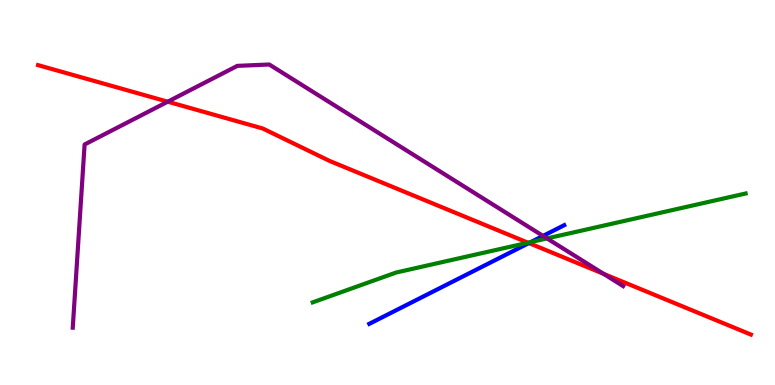[{'lines': ['blue', 'red'], 'intersections': [{'x': 6.82, 'y': 3.69}]}, {'lines': ['green', 'red'], 'intersections': [{'x': 6.81, 'y': 3.7}]}, {'lines': ['purple', 'red'], 'intersections': [{'x': 2.16, 'y': 7.36}, {'x': 7.79, 'y': 2.89}]}, {'lines': ['blue', 'green'], 'intersections': [{'x': 6.85, 'y': 3.71}]}, {'lines': ['blue', 'purple'], 'intersections': [{'x': 7.01, 'y': 3.87}]}, {'lines': ['green', 'purple'], 'intersections': [{'x': 7.06, 'y': 3.81}]}]